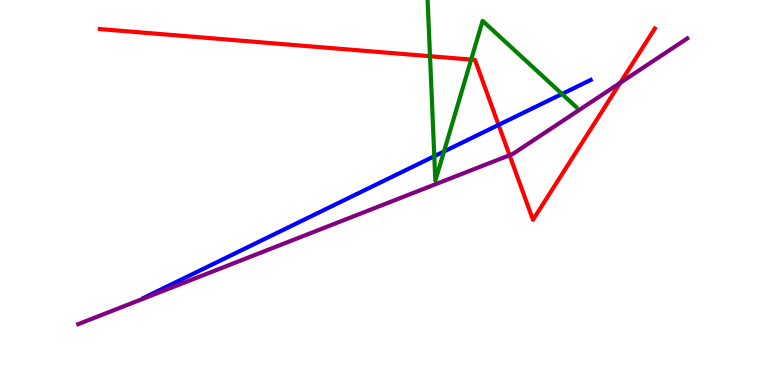[{'lines': ['blue', 'red'], 'intersections': [{'x': 6.43, 'y': 6.76}]}, {'lines': ['green', 'red'], 'intersections': [{'x': 5.55, 'y': 8.54}, {'x': 6.08, 'y': 8.45}]}, {'lines': ['purple', 'red'], 'intersections': [{'x': 6.58, 'y': 5.97}, {'x': 8.0, 'y': 7.85}]}, {'lines': ['blue', 'green'], 'intersections': [{'x': 5.6, 'y': 5.94}, {'x': 5.73, 'y': 6.06}, {'x': 7.25, 'y': 7.56}]}, {'lines': ['blue', 'purple'], 'intersections': []}, {'lines': ['green', 'purple'], 'intersections': []}]